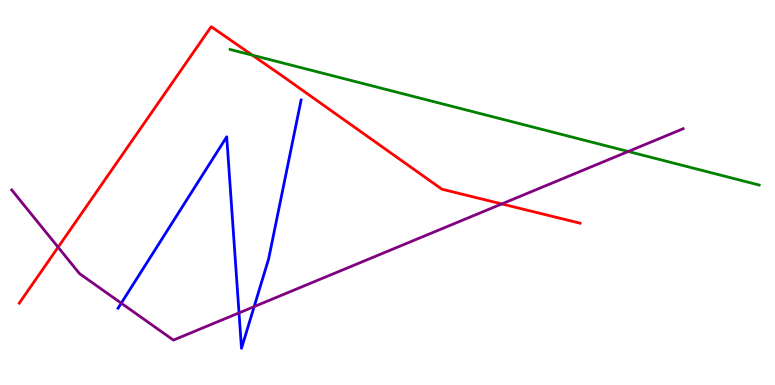[{'lines': ['blue', 'red'], 'intersections': []}, {'lines': ['green', 'red'], 'intersections': [{'x': 3.26, 'y': 8.57}]}, {'lines': ['purple', 'red'], 'intersections': [{'x': 0.75, 'y': 3.58}, {'x': 6.47, 'y': 4.7}]}, {'lines': ['blue', 'green'], 'intersections': []}, {'lines': ['blue', 'purple'], 'intersections': [{'x': 1.56, 'y': 2.13}, {'x': 3.08, 'y': 1.87}, {'x': 3.28, 'y': 2.04}]}, {'lines': ['green', 'purple'], 'intersections': [{'x': 8.11, 'y': 6.07}]}]